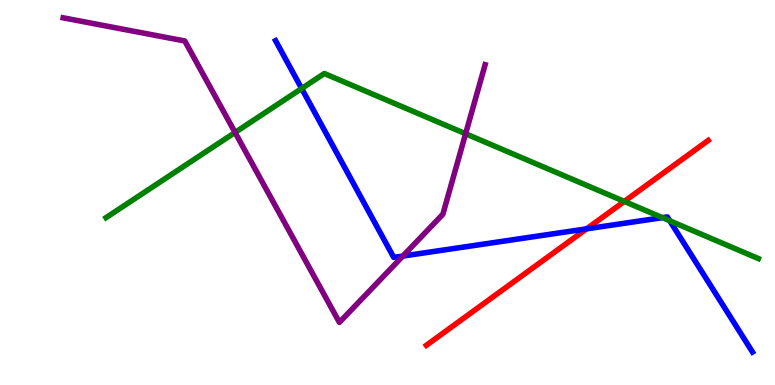[{'lines': ['blue', 'red'], 'intersections': [{'x': 7.57, 'y': 4.06}]}, {'lines': ['green', 'red'], 'intersections': [{'x': 8.06, 'y': 4.77}]}, {'lines': ['purple', 'red'], 'intersections': []}, {'lines': ['blue', 'green'], 'intersections': [{'x': 3.89, 'y': 7.7}, {'x': 8.55, 'y': 4.35}, {'x': 8.64, 'y': 4.27}]}, {'lines': ['blue', 'purple'], 'intersections': [{'x': 5.2, 'y': 3.35}]}, {'lines': ['green', 'purple'], 'intersections': [{'x': 3.03, 'y': 6.56}, {'x': 6.01, 'y': 6.53}]}]